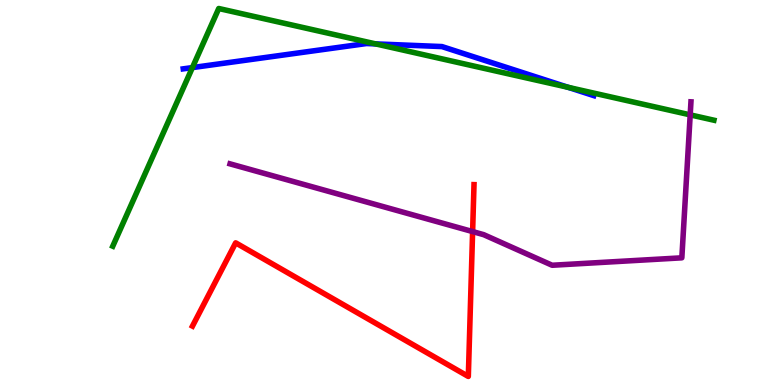[{'lines': ['blue', 'red'], 'intersections': []}, {'lines': ['green', 'red'], 'intersections': []}, {'lines': ['purple', 'red'], 'intersections': [{'x': 6.1, 'y': 3.98}]}, {'lines': ['blue', 'green'], 'intersections': [{'x': 2.48, 'y': 8.24}, {'x': 4.85, 'y': 8.86}, {'x': 7.33, 'y': 7.73}]}, {'lines': ['blue', 'purple'], 'intersections': []}, {'lines': ['green', 'purple'], 'intersections': [{'x': 8.91, 'y': 7.02}]}]